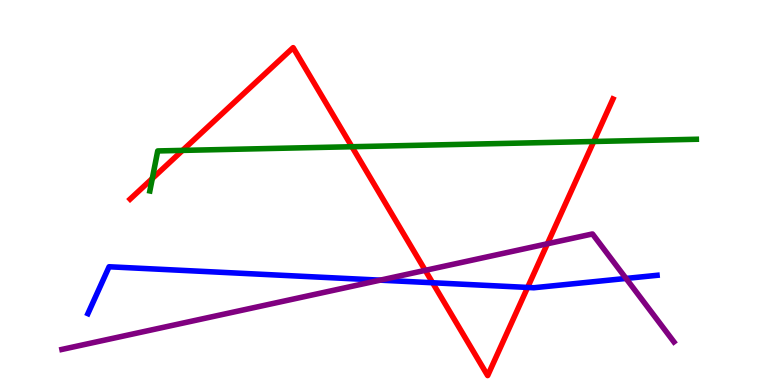[{'lines': ['blue', 'red'], 'intersections': [{'x': 5.58, 'y': 2.66}, {'x': 6.81, 'y': 2.53}]}, {'lines': ['green', 'red'], 'intersections': [{'x': 1.97, 'y': 5.36}, {'x': 2.36, 'y': 6.09}, {'x': 4.54, 'y': 6.19}, {'x': 7.66, 'y': 6.32}]}, {'lines': ['purple', 'red'], 'intersections': [{'x': 5.49, 'y': 2.98}, {'x': 7.06, 'y': 3.67}]}, {'lines': ['blue', 'green'], 'intersections': []}, {'lines': ['blue', 'purple'], 'intersections': [{'x': 4.91, 'y': 2.72}, {'x': 8.08, 'y': 2.77}]}, {'lines': ['green', 'purple'], 'intersections': []}]